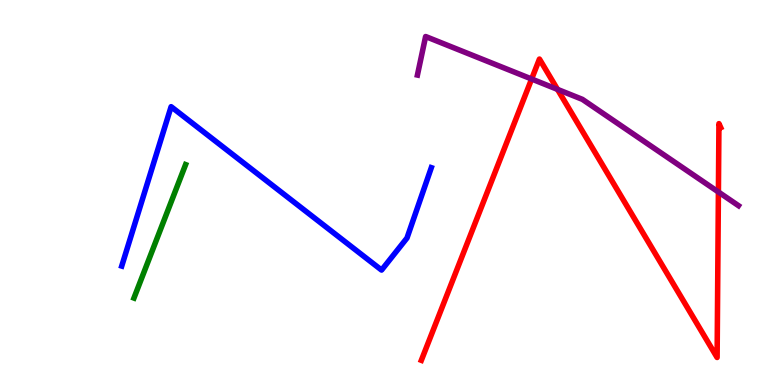[{'lines': ['blue', 'red'], 'intersections': []}, {'lines': ['green', 'red'], 'intersections': []}, {'lines': ['purple', 'red'], 'intersections': [{'x': 6.86, 'y': 7.95}, {'x': 7.19, 'y': 7.68}, {'x': 9.27, 'y': 5.01}]}, {'lines': ['blue', 'green'], 'intersections': []}, {'lines': ['blue', 'purple'], 'intersections': []}, {'lines': ['green', 'purple'], 'intersections': []}]